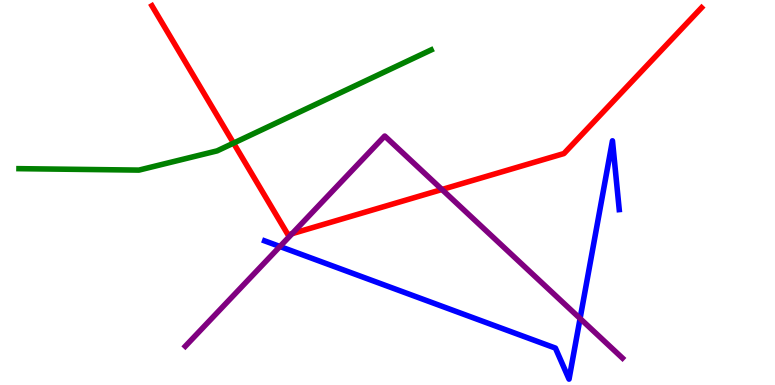[{'lines': ['blue', 'red'], 'intersections': []}, {'lines': ['green', 'red'], 'intersections': [{'x': 3.01, 'y': 6.28}]}, {'lines': ['purple', 'red'], 'intersections': [{'x': 3.77, 'y': 3.93}, {'x': 5.7, 'y': 5.08}]}, {'lines': ['blue', 'green'], 'intersections': []}, {'lines': ['blue', 'purple'], 'intersections': [{'x': 3.61, 'y': 3.6}, {'x': 7.48, 'y': 1.73}]}, {'lines': ['green', 'purple'], 'intersections': []}]